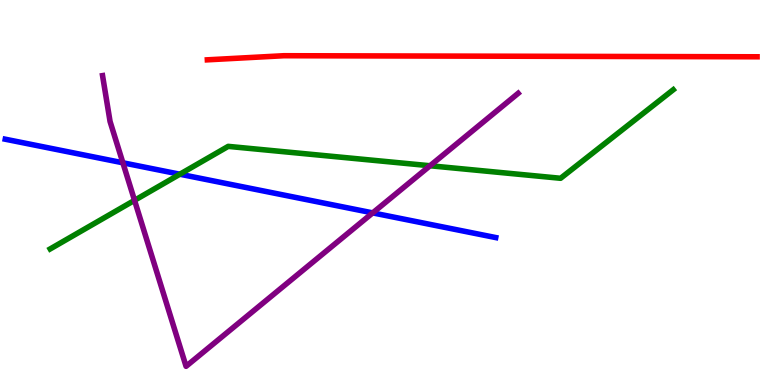[{'lines': ['blue', 'red'], 'intersections': []}, {'lines': ['green', 'red'], 'intersections': []}, {'lines': ['purple', 'red'], 'intersections': []}, {'lines': ['blue', 'green'], 'intersections': [{'x': 2.32, 'y': 5.47}]}, {'lines': ['blue', 'purple'], 'intersections': [{'x': 1.59, 'y': 5.77}, {'x': 4.81, 'y': 4.47}]}, {'lines': ['green', 'purple'], 'intersections': [{'x': 1.74, 'y': 4.8}, {'x': 5.55, 'y': 5.69}]}]